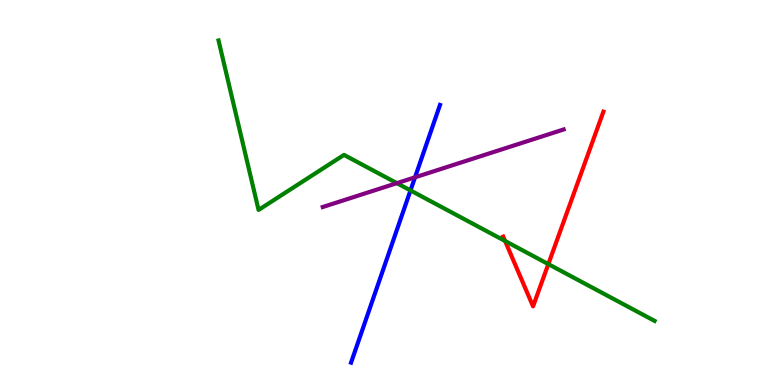[{'lines': ['blue', 'red'], 'intersections': []}, {'lines': ['green', 'red'], 'intersections': [{'x': 6.52, 'y': 3.74}, {'x': 7.08, 'y': 3.14}]}, {'lines': ['purple', 'red'], 'intersections': []}, {'lines': ['blue', 'green'], 'intersections': [{'x': 5.3, 'y': 5.05}]}, {'lines': ['blue', 'purple'], 'intersections': [{'x': 5.36, 'y': 5.39}]}, {'lines': ['green', 'purple'], 'intersections': [{'x': 5.12, 'y': 5.24}]}]